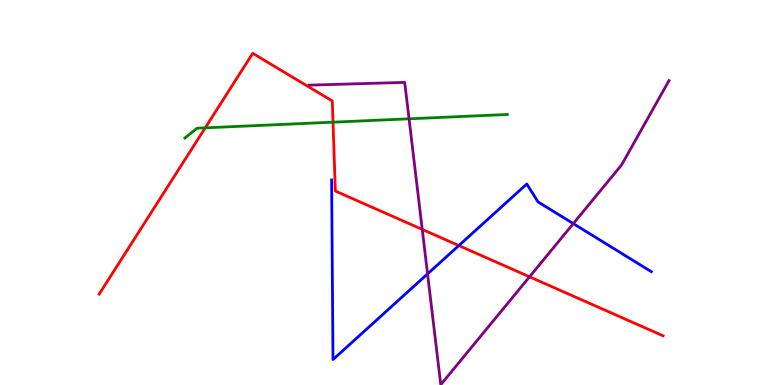[{'lines': ['blue', 'red'], 'intersections': [{'x': 5.92, 'y': 3.62}]}, {'lines': ['green', 'red'], 'intersections': [{'x': 2.65, 'y': 6.68}, {'x': 4.3, 'y': 6.83}]}, {'lines': ['purple', 'red'], 'intersections': [{'x': 5.45, 'y': 4.04}, {'x': 6.83, 'y': 2.81}]}, {'lines': ['blue', 'green'], 'intersections': []}, {'lines': ['blue', 'purple'], 'intersections': [{'x': 5.52, 'y': 2.89}, {'x': 7.4, 'y': 4.19}]}, {'lines': ['green', 'purple'], 'intersections': [{'x': 5.28, 'y': 6.91}]}]